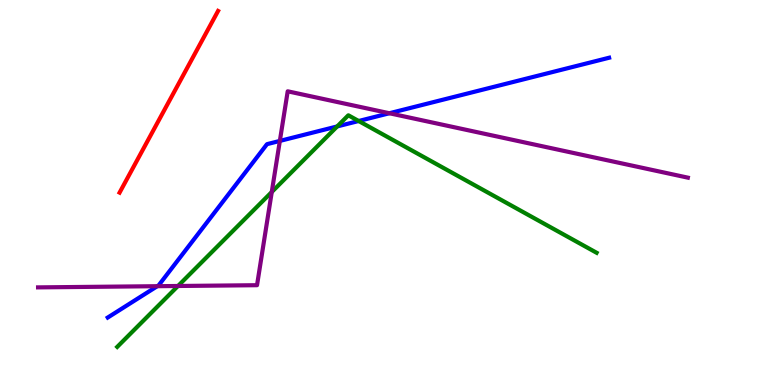[{'lines': ['blue', 'red'], 'intersections': []}, {'lines': ['green', 'red'], 'intersections': []}, {'lines': ['purple', 'red'], 'intersections': []}, {'lines': ['blue', 'green'], 'intersections': [{'x': 4.35, 'y': 6.72}, {'x': 4.63, 'y': 6.86}]}, {'lines': ['blue', 'purple'], 'intersections': [{'x': 2.03, 'y': 2.57}, {'x': 3.61, 'y': 6.34}, {'x': 5.02, 'y': 7.06}]}, {'lines': ['green', 'purple'], 'intersections': [{'x': 2.3, 'y': 2.57}, {'x': 3.51, 'y': 5.01}]}]